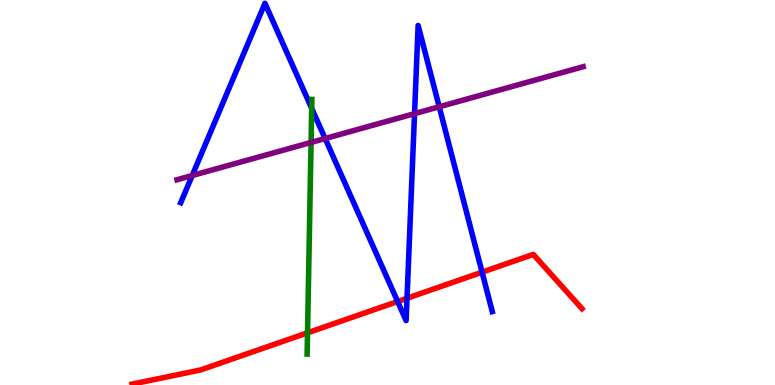[{'lines': ['blue', 'red'], 'intersections': [{'x': 5.13, 'y': 2.17}, {'x': 5.25, 'y': 2.25}, {'x': 6.22, 'y': 2.93}]}, {'lines': ['green', 'red'], 'intersections': [{'x': 3.97, 'y': 1.36}]}, {'lines': ['purple', 'red'], 'intersections': []}, {'lines': ['blue', 'green'], 'intersections': [{'x': 4.02, 'y': 7.19}]}, {'lines': ['blue', 'purple'], 'intersections': [{'x': 2.48, 'y': 5.44}, {'x': 4.2, 'y': 6.4}, {'x': 5.35, 'y': 7.05}, {'x': 5.67, 'y': 7.23}]}, {'lines': ['green', 'purple'], 'intersections': [{'x': 4.01, 'y': 6.3}]}]